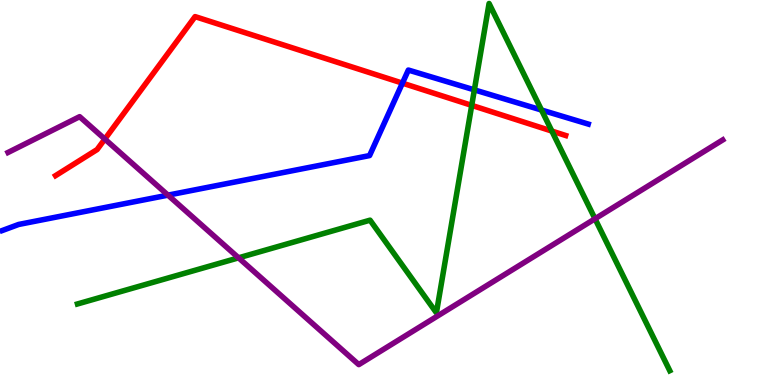[{'lines': ['blue', 'red'], 'intersections': [{'x': 5.19, 'y': 7.84}]}, {'lines': ['green', 'red'], 'intersections': [{'x': 6.09, 'y': 7.26}, {'x': 7.12, 'y': 6.6}]}, {'lines': ['purple', 'red'], 'intersections': [{'x': 1.35, 'y': 6.39}]}, {'lines': ['blue', 'green'], 'intersections': [{'x': 6.12, 'y': 7.67}, {'x': 6.99, 'y': 7.14}]}, {'lines': ['blue', 'purple'], 'intersections': [{'x': 2.17, 'y': 4.93}]}, {'lines': ['green', 'purple'], 'intersections': [{'x': 3.08, 'y': 3.3}, {'x': 7.68, 'y': 4.32}]}]